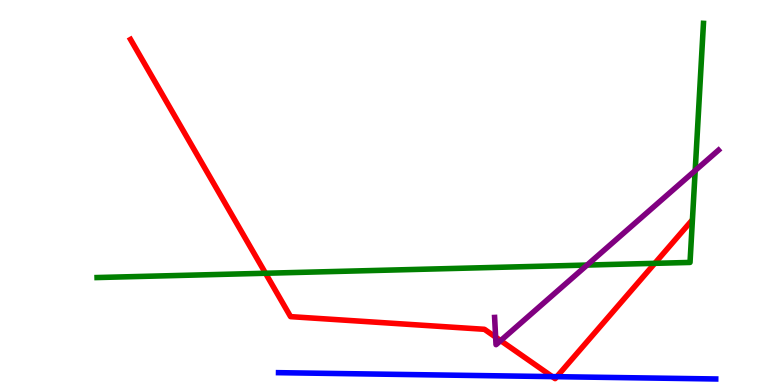[{'lines': ['blue', 'red'], 'intersections': [{'x': 7.13, 'y': 0.218}, {'x': 7.18, 'y': 0.216}]}, {'lines': ['green', 'red'], 'intersections': [{'x': 3.43, 'y': 2.9}, {'x': 8.45, 'y': 3.16}]}, {'lines': ['purple', 'red'], 'intersections': [{'x': 6.4, 'y': 1.24}, {'x': 6.46, 'y': 1.15}]}, {'lines': ['blue', 'green'], 'intersections': []}, {'lines': ['blue', 'purple'], 'intersections': []}, {'lines': ['green', 'purple'], 'intersections': [{'x': 7.58, 'y': 3.12}, {'x': 8.97, 'y': 5.57}]}]